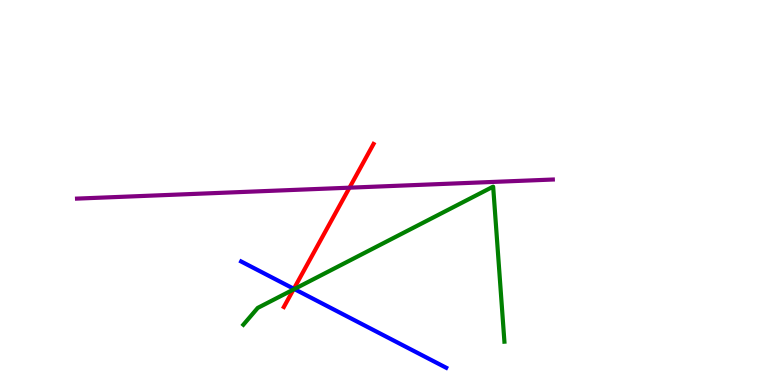[{'lines': ['blue', 'red'], 'intersections': [{'x': 3.79, 'y': 2.5}]}, {'lines': ['green', 'red'], 'intersections': [{'x': 3.79, 'y': 2.48}]}, {'lines': ['purple', 'red'], 'intersections': [{'x': 4.51, 'y': 5.13}]}, {'lines': ['blue', 'green'], 'intersections': [{'x': 3.8, 'y': 2.49}]}, {'lines': ['blue', 'purple'], 'intersections': []}, {'lines': ['green', 'purple'], 'intersections': []}]